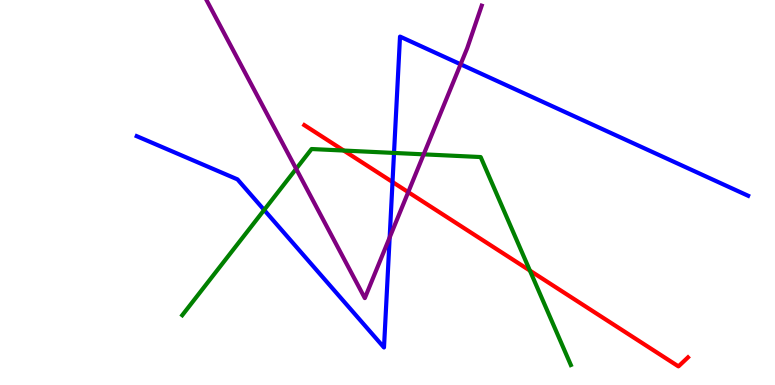[{'lines': ['blue', 'red'], 'intersections': [{'x': 5.06, 'y': 5.27}]}, {'lines': ['green', 'red'], 'intersections': [{'x': 4.44, 'y': 6.09}, {'x': 6.84, 'y': 2.97}]}, {'lines': ['purple', 'red'], 'intersections': [{'x': 5.27, 'y': 5.01}]}, {'lines': ['blue', 'green'], 'intersections': [{'x': 3.41, 'y': 4.55}, {'x': 5.08, 'y': 6.03}]}, {'lines': ['blue', 'purple'], 'intersections': [{'x': 5.03, 'y': 3.83}, {'x': 5.94, 'y': 8.33}]}, {'lines': ['green', 'purple'], 'intersections': [{'x': 3.82, 'y': 5.61}, {'x': 5.47, 'y': 5.99}]}]